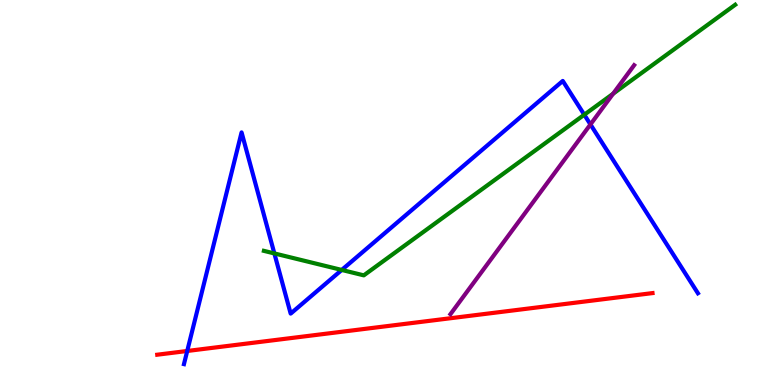[{'lines': ['blue', 'red'], 'intersections': [{'x': 2.42, 'y': 0.884}]}, {'lines': ['green', 'red'], 'intersections': []}, {'lines': ['purple', 'red'], 'intersections': []}, {'lines': ['blue', 'green'], 'intersections': [{'x': 3.54, 'y': 3.42}, {'x': 4.41, 'y': 2.99}, {'x': 7.54, 'y': 7.02}]}, {'lines': ['blue', 'purple'], 'intersections': [{'x': 7.62, 'y': 6.77}]}, {'lines': ['green', 'purple'], 'intersections': [{'x': 7.91, 'y': 7.57}]}]